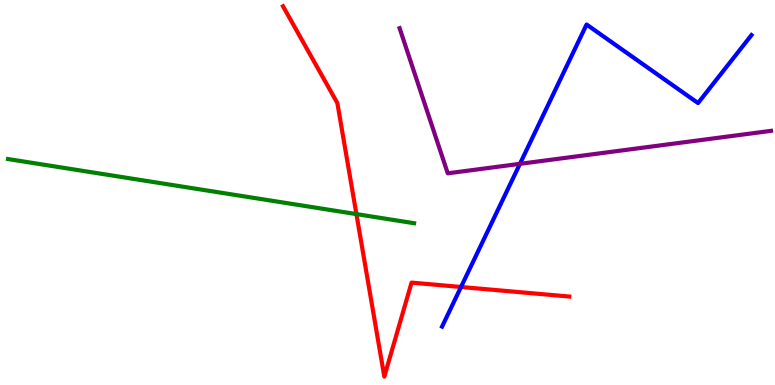[{'lines': ['blue', 'red'], 'intersections': [{'x': 5.95, 'y': 2.55}]}, {'lines': ['green', 'red'], 'intersections': [{'x': 4.6, 'y': 4.44}]}, {'lines': ['purple', 'red'], 'intersections': []}, {'lines': ['blue', 'green'], 'intersections': []}, {'lines': ['blue', 'purple'], 'intersections': [{'x': 6.71, 'y': 5.74}]}, {'lines': ['green', 'purple'], 'intersections': []}]